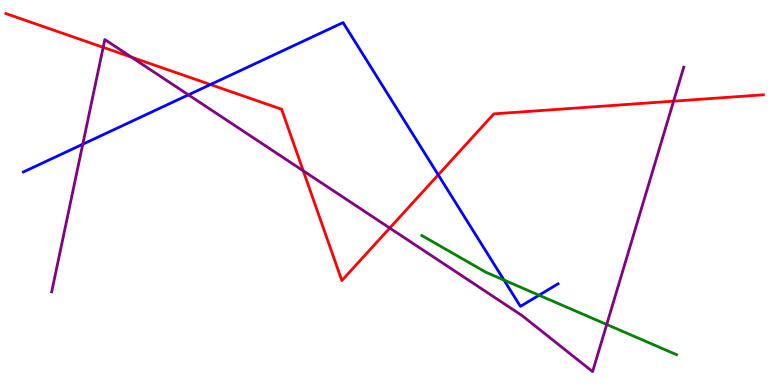[{'lines': ['blue', 'red'], 'intersections': [{'x': 2.72, 'y': 7.8}, {'x': 5.65, 'y': 5.46}]}, {'lines': ['green', 'red'], 'intersections': []}, {'lines': ['purple', 'red'], 'intersections': [{'x': 1.33, 'y': 8.77}, {'x': 1.7, 'y': 8.52}, {'x': 3.91, 'y': 5.56}, {'x': 5.03, 'y': 4.08}, {'x': 8.69, 'y': 7.37}]}, {'lines': ['blue', 'green'], 'intersections': [{'x': 6.5, 'y': 2.73}, {'x': 6.96, 'y': 2.33}]}, {'lines': ['blue', 'purple'], 'intersections': [{'x': 1.07, 'y': 6.25}, {'x': 2.43, 'y': 7.54}]}, {'lines': ['green', 'purple'], 'intersections': [{'x': 7.83, 'y': 1.57}]}]